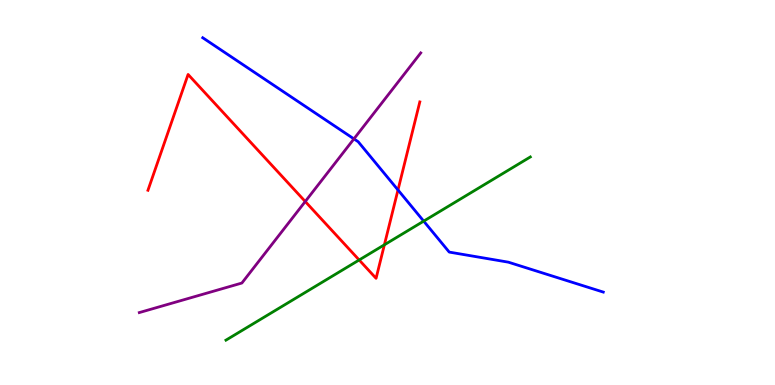[{'lines': ['blue', 'red'], 'intersections': [{'x': 5.14, 'y': 5.07}]}, {'lines': ['green', 'red'], 'intersections': [{'x': 4.63, 'y': 3.25}, {'x': 4.96, 'y': 3.64}]}, {'lines': ['purple', 'red'], 'intersections': [{'x': 3.94, 'y': 4.77}]}, {'lines': ['blue', 'green'], 'intersections': [{'x': 5.47, 'y': 4.26}]}, {'lines': ['blue', 'purple'], 'intersections': [{'x': 4.57, 'y': 6.39}]}, {'lines': ['green', 'purple'], 'intersections': []}]